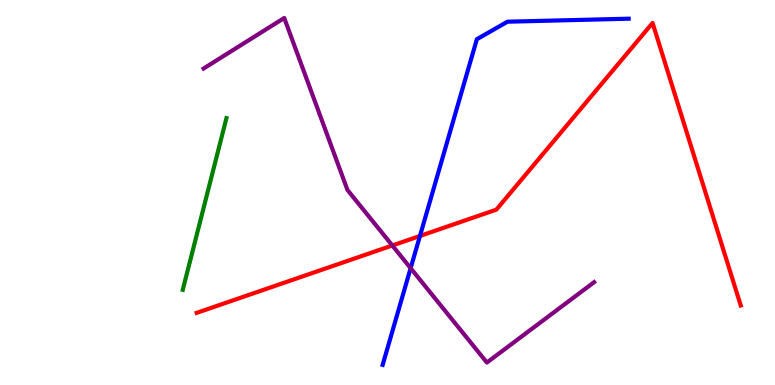[{'lines': ['blue', 'red'], 'intersections': [{'x': 5.42, 'y': 3.87}]}, {'lines': ['green', 'red'], 'intersections': []}, {'lines': ['purple', 'red'], 'intersections': [{'x': 5.06, 'y': 3.62}]}, {'lines': ['blue', 'green'], 'intersections': []}, {'lines': ['blue', 'purple'], 'intersections': [{'x': 5.3, 'y': 3.03}]}, {'lines': ['green', 'purple'], 'intersections': []}]